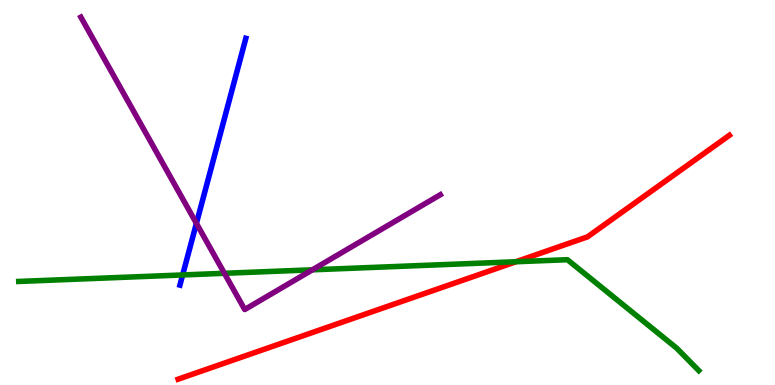[{'lines': ['blue', 'red'], 'intersections': []}, {'lines': ['green', 'red'], 'intersections': [{'x': 6.66, 'y': 3.2}]}, {'lines': ['purple', 'red'], 'intersections': []}, {'lines': ['blue', 'green'], 'intersections': [{'x': 2.36, 'y': 2.86}]}, {'lines': ['blue', 'purple'], 'intersections': [{'x': 2.53, 'y': 4.2}]}, {'lines': ['green', 'purple'], 'intersections': [{'x': 2.9, 'y': 2.9}, {'x': 4.03, 'y': 2.99}]}]